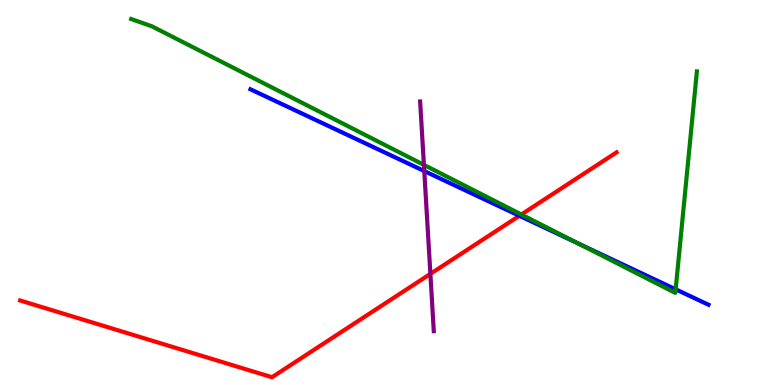[{'lines': ['blue', 'red'], 'intersections': [{'x': 6.7, 'y': 4.39}]}, {'lines': ['green', 'red'], 'intersections': [{'x': 6.73, 'y': 4.43}]}, {'lines': ['purple', 'red'], 'intersections': [{'x': 5.55, 'y': 2.89}]}, {'lines': ['blue', 'green'], 'intersections': [{'x': 7.46, 'y': 3.67}, {'x': 8.72, 'y': 2.49}]}, {'lines': ['blue', 'purple'], 'intersections': [{'x': 5.47, 'y': 5.56}]}, {'lines': ['green', 'purple'], 'intersections': [{'x': 5.47, 'y': 5.72}]}]